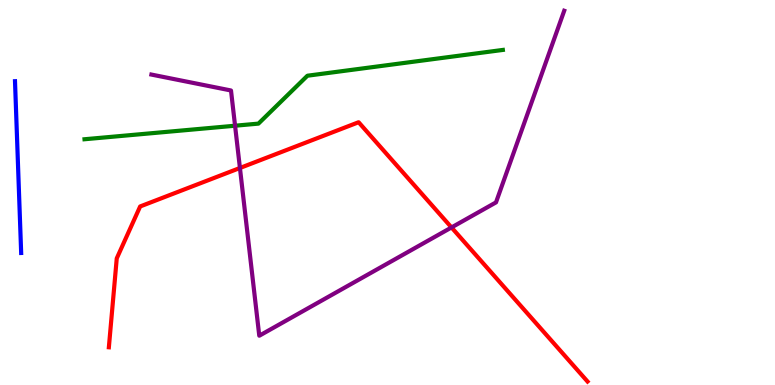[{'lines': ['blue', 'red'], 'intersections': []}, {'lines': ['green', 'red'], 'intersections': []}, {'lines': ['purple', 'red'], 'intersections': [{'x': 3.1, 'y': 5.64}, {'x': 5.83, 'y': 4.09}]}, {'lines': ['blue', 'green'], 'intersections': []}, {'lines': ['blue', 'purple'], 'intersections': []}, {'lines': ['green', 'purple'], 'intersections': [{'x': 3.03, 'y': 6.73}]}]